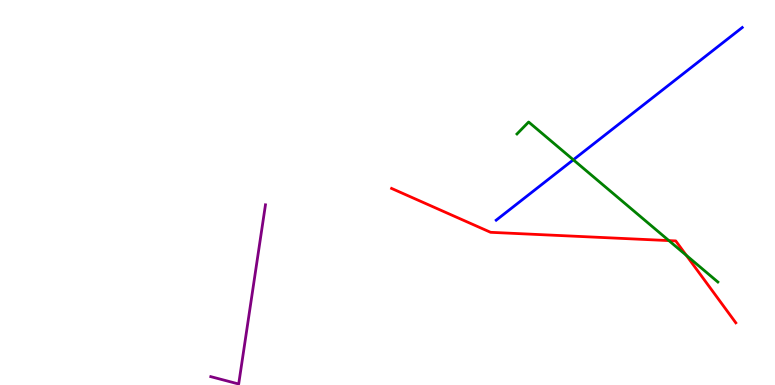[{'lines': ['blue', 'red'], 'intersections': []}, {'lines': ['green', 'red'], 'intersections': [{'x': 8.63, 'y': 3.75}, {'x': 8.86, 'y': 3.37}]}, {'lines': ['purple', 'red'], 'intersections': []}, {'lines': ['blue', 'green'], 'intersections': [{'x': 7.4, 'y': 5.85}]}, {'lines': ['blue', 'purple'], 'intersections': []}, {'lines': ['green', 'purple'], 'intersections': []}]